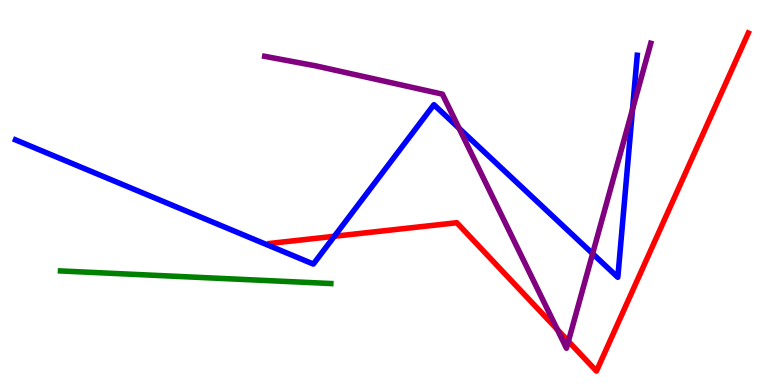[{'lines': ['blue', 'red'], 'intersections': [{'x': 4.31, 'y': 3.86}]}, {'lines': ['green', 'red'], 'intersections': []}, {'lines': ['purple', 'red'], 'intersections': [{'x': 7.19, 'y': 1.44}, {'x': 7.33, 'y': 1.14}]}, {'lines': ['blue', 'green'], 'intersections': []}, {'lines': ['blue', 'purple'], 'intersections': [{'x': 5.92, 'y': 6.67}, {'x': 7.65, 'y': 3.41}, {'x': 8.16, 'y': 7.16}]}, {'lines': ['green', 'purple'], 'intersections': []}]